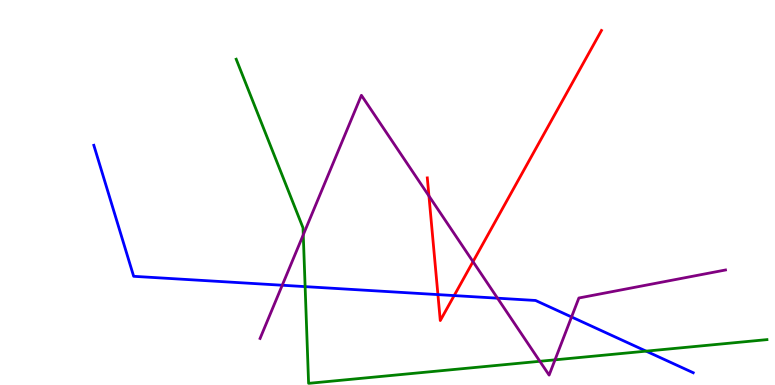[{'lines': ['blue', 'red'], 'intersections': [{'x': 5.65, 'y': 2.35}, {'x': 5.86, 'y': 2.32}]}, {'lines': ['green', 'red'], 'intersections': []}, {'lines': ['purple', 'red'], 'intersections': [{'x': 5.53, 'y': 4.91}, {'x': 6.1, 'y': 3.2}]}, {'lines': ['blue', 'green'], 'intersections': [{'x': 3.94, 'y': 2.56}, {'x': 8.34, 'y': 0.879}]}, {'lines': ['blue', 'purple'], 'intersections': [{'x': 3.64, 'y': 2.59}, {'x': 6.42, 'y': 2.25}, {'x': 7.37, 'y': 1.77}]}, {'lines': ['green', 'purple'], 'intersections': [{'x': 3.91, 'y': 3.9}, {'x': 6.97, 'y': 0.616}, {'x': 7.16, 'y': 0.653}]}]